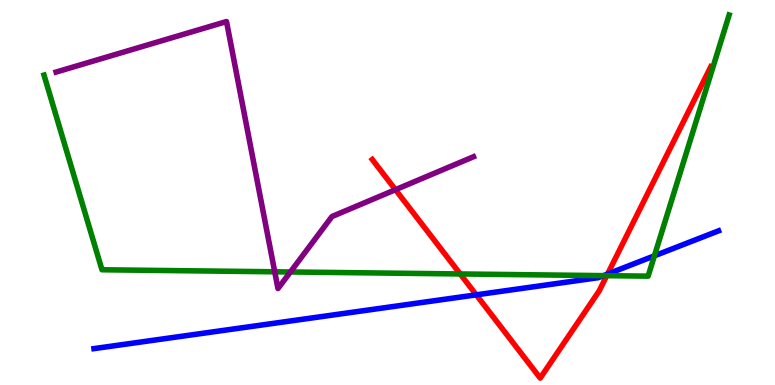[{'lines': ['blue', 'red'], 'intersections': [{'x': 6.15, 'y': 2.34}, {'x': 7.84, 'y': 2.88}]}, {'lines': ['green', 'red'], 'intersections': [{'x': 5.94, 'y': 2.88}, {'x': 7.83, 'y': 2.84}]}, {'lines': ['purple', 'red'], 'intersections': [{'x': 5.1, 'y': 5.07}]}, {'lines': ['blue', 'green'], 'intersections': [{'x': 7.79, 'y': 2.84}, {'x': 8.44, 'y': 3.36}]}, {'lines': ['blue', 'purple'], 'intersections': []}, {'lines': ['green', 'purple'], 'intersections': [{'x': 3.54, 'y': 2.94}, {'x': 3.75, 'y': 2.94}]}]